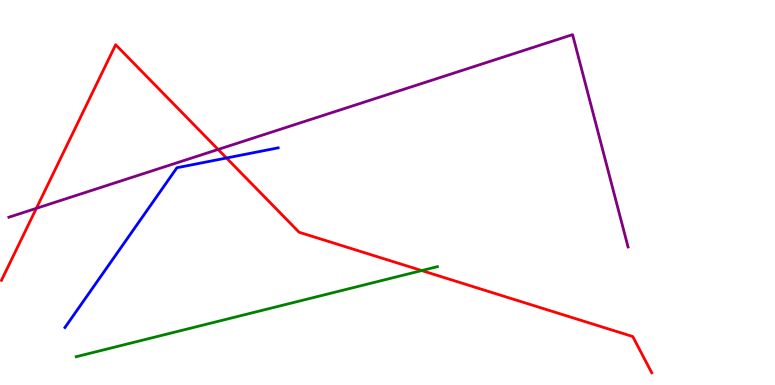[{'lines': ['blue', 'red'], 'intersections': [{'x': 2.92, 'y': 5.9}]}, {'lines': ['green', 'red'], 'intersections': [{'x': 5.44, 'y': 2.97}]}, {'lines': ['purple', 'red'], 'intersections': [{'x': 0.469, 'y': 4.59}, {'x': 2.81, 'y': 6.12}]}, {'lines': ['blue', 'green'], 'intersections': []}, {'lines': ['blue', 'purple'], 'intersections': []}, {'lines': ['green', 'purple'], 'intersections': []}]